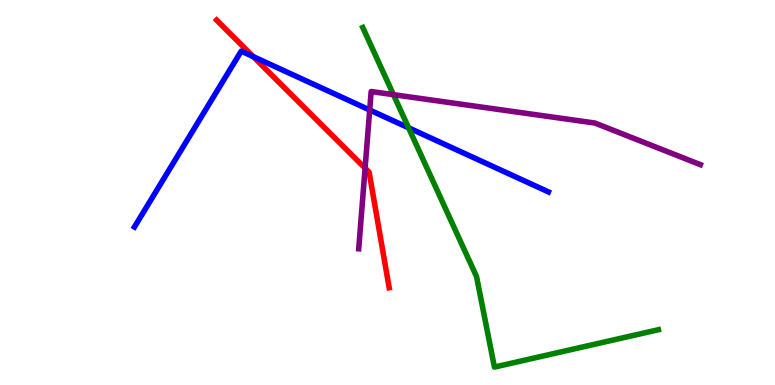[{'lines': ['blue', 'red'], 'intersections': [{'x': 3.27, 'y': 8.53}]}, {'lines': ['green', 'red'], 'intersections': []}, {'lines': ['purple', 'red'], 'intersections': [{'x': 4.71, 'y': 5.63}]}, {'lines': ['blue', 'green'], 'intersections': [{'x': 5.27, 'y': 6.68}]}, {'lines': ['blue', 'purple'], 'intersections': [{'x': 4.77, 'y': 7.14}]}, {'lines': ['green', 'purple'], 'intersections': [{'x': 5.08, 'y': 7.54}]}]